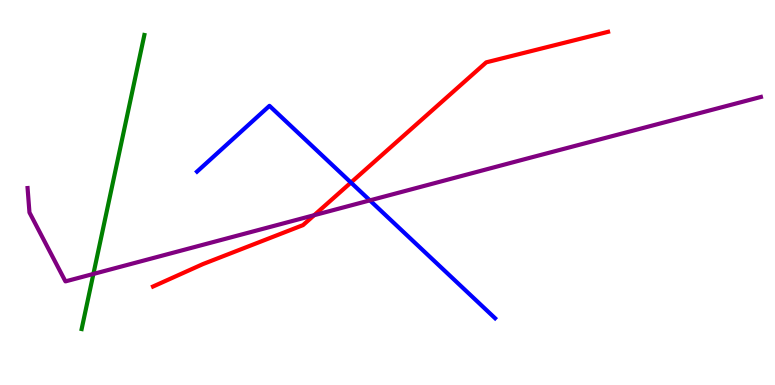[{'lines': ['blue', 'red'], 'intersections': [{'x': 4.53, 'y': 5.26}]}, {'lines': ['green', 'red'], 'intersections': []}, {'lines': ['purple', 'red'], 'intersections': [{'x': 4.05, 'y': 4.41}]}, {'lines': ['blue', 'green'], 'intersections': []}, {'lines': ['blue', 'purple'], 'intersections': [{'x': 4.77, 'y': 4.8}]}, {'lines': ['green', 'purple'], 'intersections': [{'x': 1.21, 'y': 2.88}]}]